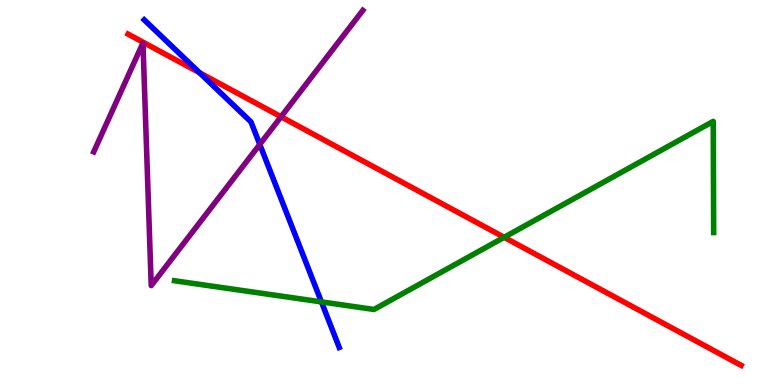[{'lines': ['blue', 'red'], 'intersections': [{'x': 2.57, 'y': 8.11}]}, {'lines': ['green', 'red'], 'intersections': [{'x': 6.51, 'y': 3.84}]}, {'lines': ['purple', 'red'], 'intersections': [{'x': 3.63, 'y': 6.97}]}, {'lines': ['blue', 'green'], 'intersections': [{'x': 4.15, 'y': 2.16}]}, {'lines': ['blue', 'purple'], 'intersections': [{'x': 3.35, 'y': 6.25}]}, {'lines': ['green', 'purple'], 'intersections': []}]